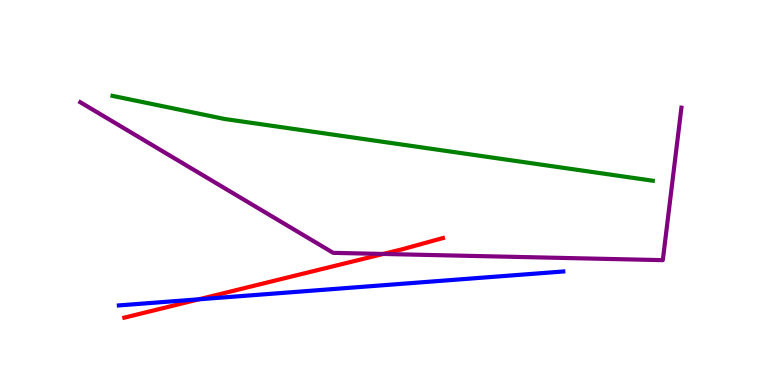[{'lines': ['blue', 'red'], 'intersections': [{'x': 2.57, 'y': 2.23}]}, {'lines': ['green', 'red'], 'intersections': []}, {'lines': ['purple', 'red'], 'intersections': [{'x': 4.94, 'y': 3.4}]}, {'lines': ['blue', 'green'], 'intersections': []}, {'lines': ['blue', 'purple'], 'intersections': []}, {'lines': ['green', 'purple'], 'intersections': []}]